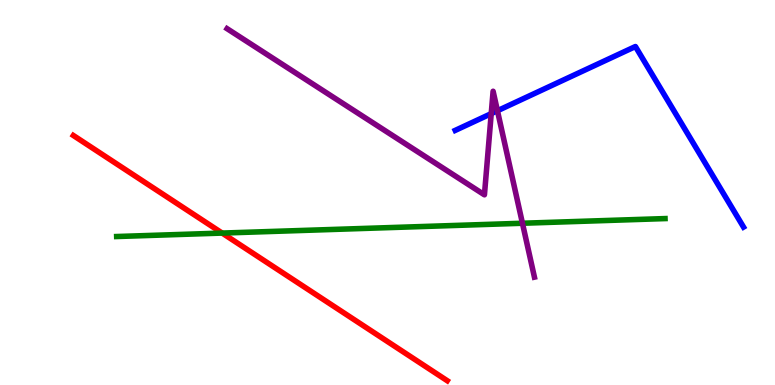[{'lines': ['blue', 'red'], 'intersections': []}, {'lines': ['green', 'red'], 'intersections': [{'x': 2.87, 'y': 3.95}]}, {'lines': ['purple', 'red'], 'intersections': []}, {'lines': ['blue', 'green'], 'intersections': []}, {'lines': ['blue', 'purple'], 'intersections': [{'x': 6.34, 'y': 7.05}, {'x': 6.42, 'y': 7.12}]}, {'lines': ['green', 'purple'], 'intersections': [{'x': 6.74, 'y': 4.2}]}]